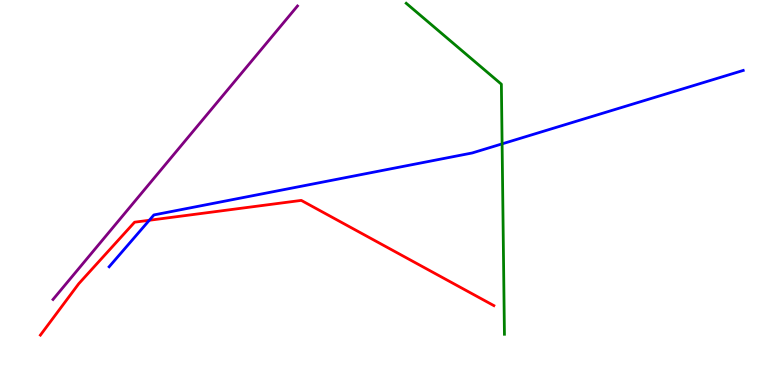[{'lines': ['blue', 'red'], 'intersections': [{'x': 1.93, 'y': 4.28}]}, {'lines': ['green', 'red'], 'intersections': []}, {'lines': ['purple', 'red'], 'intersections': []}, {'lines': ['blue', 'green'], 'intersections': [{'x': 6.48, 'y': 6.26}]}, {'lines': ['blue', 'purple'], 'intersections': []}, {'lines': ['green', 'purple'], 'intersections': []}]